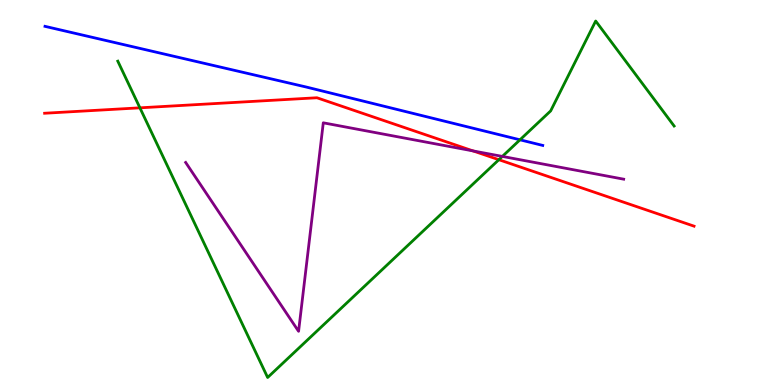[{'lines': ['blue', 'red'], 'intersections': []}, {'lines': ['green', 'red'], 'intersections': [{'x': 1.81, 'y': 7.2}, {'x': 6.44, 'y': 5.85}]}, {'lines': ['purple', 'red'], 'intersections': [{'x': 6.1, 'y': 6.08}]}, {'lines': ['blue', 'green'], 'intersections': [{'x': 6.71, 'y': 6.37}]}, {'lines': ['blue', 'purple'], 'intersections': []}, {'lines': ['green', 'purple'], 'intersections': [{'x': 6.48, 'y': 5.94}]}]